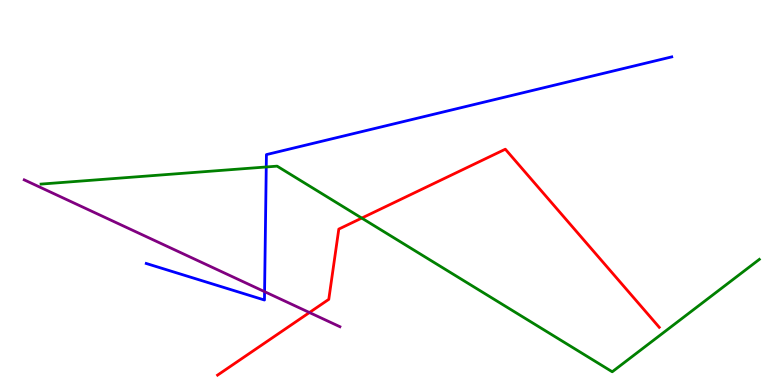[{'lines': ['blue', 'red'], 'intersections': []}, {'lines': ['green', 'red'], 'intersections': [{'x': 4.67, 'y': 4.34}]}, {'lines': ['purple', 'red'], 'intersections': [{'x': 3.99, 'y': 1.88}]}, {'lines': ['blue', 'green'], 'intersections': [{'x': 3.44, 'y': 5.66}]}, {'lines': ['blue', 'purple'], 'intersections': [{'x': 3.41, 'y': 2.42}]}, {'lines': ['green', 'purple'], 'intersections': []}]